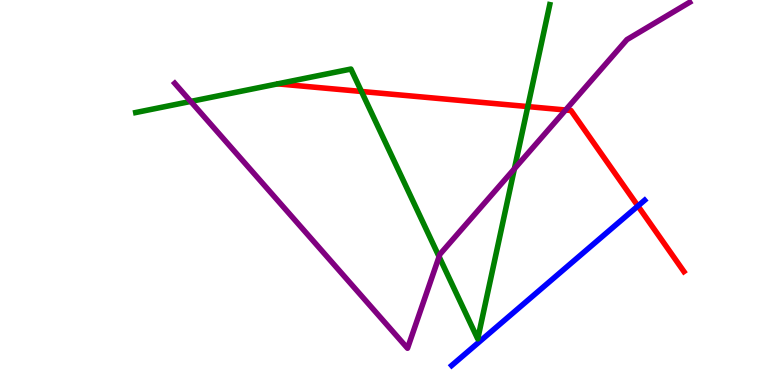[{'lines': ['blue', 'red'], 'intersections': [{'x': 8.23, 'y': 4.65}]}, {'lines': ['green', 'red'], 'intersections': [{'x': 4.66, 'y': 7.62}, {'x': 6.81, 'y': 7.23}]}, {'lines': ['purple', 'red'], 'intersections': [{'x': 7.3, 'y': 7.14}]}, {'lines': ['blue', 'green'], 'intersections': []}, {'lines': ['blue', 'purple'], 'intersections': []}, {'lines': ['green', 'purple'], 'intersections': [{'x': 2.46, 'y': 7.37}, {'x': 5.67, 'y': 3.33}, {'x': 6.64, 'y': 5.62}]}]